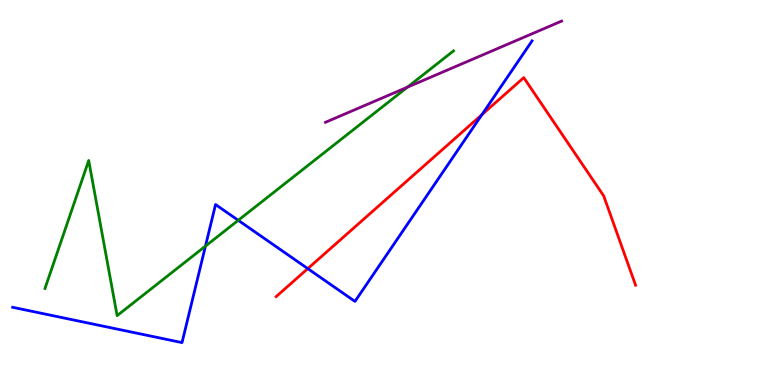[{'lines': ['blue', 'red'], 'intersections': [{'x': 3.97, 'y': 3.02}, {'x': 6.22, 'y': 7.02}]}, {'lines': ['green', 'red'], 'intersections': []}, {'lines': ['purple', 'red'], 'intersections': []}, {'lines': ['blue', 'green'], 'intersections': [{'x': 2.65, 'y': 3.61}, {'x': 3.07, 'y': 4.28}]}, {'lines': ['blue', 'purple'], 'intersections': []}, {'lines': ['green', 'purple'], 'intersections': [{'x': 5.26, 'y': 7.74}]}]